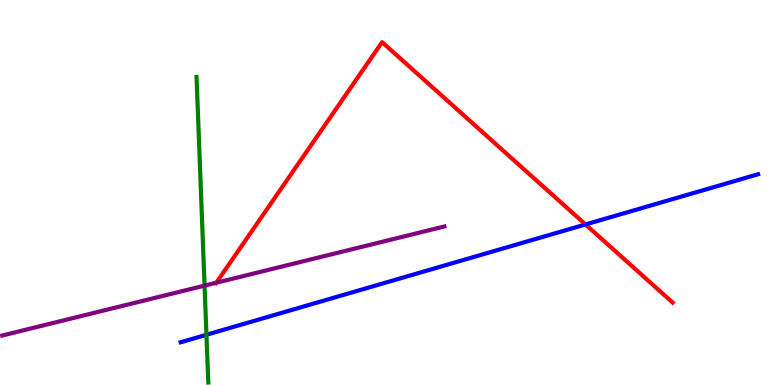[{'lines': ['blue', 'red'], 'intersections': [{'x': 7.56, 'y': 4.17}]}, {'lines': ['green', 'red'], 'intersections': []}, {'lines': ['purple', 'red'], 'intersections': [{'x': 2.79, 'y': 2.66}]}, {'lines': ['blue', 'green'], 'intersections': [{'x': 2.66, 'y': 1.3}]}, {'lines': ['blue', 'purple'], 'intersections': []}, {'lines': ['green', 'purple'], 'intersections': [{'x': 2.64, 'y': 2.58}]}]